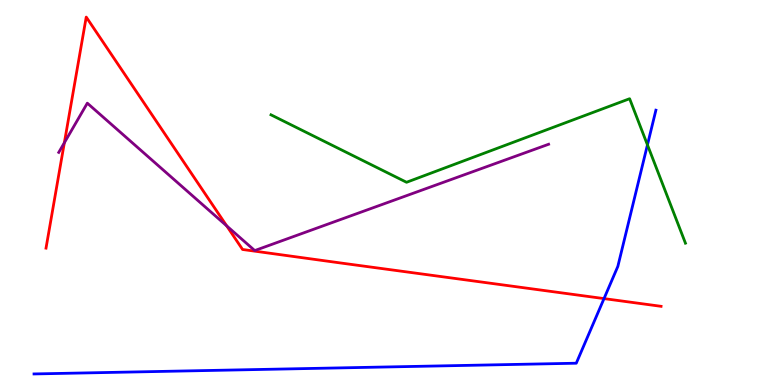[{'lines': ['blue', 'red'], 'intersections': [{'x': 7.79, 'y': 2.24}]}, {'lines': ['green', 'red'], 'intersections': []}, {'lines': ['purple', 'red'], 'intersections': [{'x': 0.83, 'y': 6.29}, {'x': 2.93, 'y': 4.13}]}, {'lines': ['blue', 'green'], 'intersections': [{'x': 8.35, 'y': 6.24}]}, {'lines': ['blue', 'purple'], 'intersections': []}, {'lines': ['green', 'purple'], 'intersections': []}]